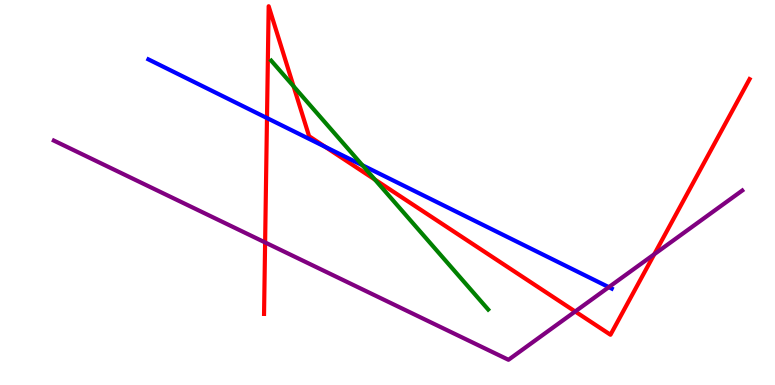[{'lines': ['blue', 'red'], 'intersections': [{'x': 3.44, 'y': 6.93}, {'x': 4.2, 'y': 6.19}]}, {'lines': ['green', 'red'], 'intersections': [{'x': 3.79, 'y': 7.76}, {'x': 4.84, 'y': 5.34}]}, {'lines': ['purple', 'red'], 'intersections': [{'x': 3.42, 'y': 3.7}, {'x': 7.42, 'y': 1.91}, {'x': 8.44, 'y': 3.4}]}, {'lines': ['blue', 'green'], 'intersections': [{'x': 4.68, 'y': 5.71}]}, {'lines': ['blue', 'purple'], 'intersections': [{'x': 7.86, 'y': 2.54}]}, {'lines': ['green', 'purple'], 'intersections': []}]